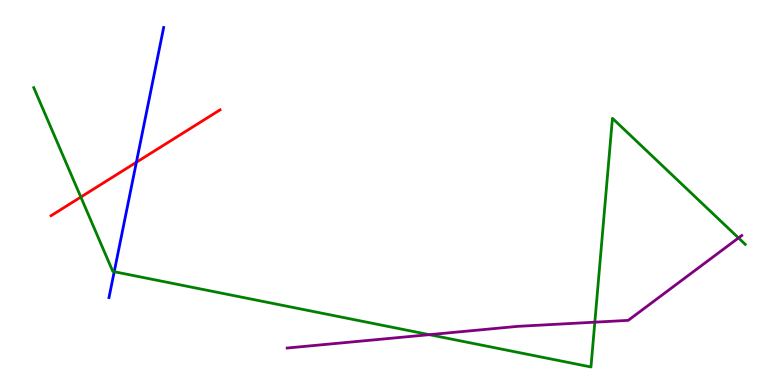[{'lines': ['blue', 'red'], 'intersections': [{'x': 1.76, 'y': 5.79}]}, {'lines': ['green', 'red'], 'intersections': [{'x': 1.04, 'y': 4.88}]}, {'lines': ['purple', 'red'], 'intersections': []}, {'lines': ['blue', 'green'], 'intersections': [{'x': 1.47, 'y': 2.94}]}, {'lines': ['blue', 'purple'], 'intersections': []}, {'lines': ['green', 'purple'], 'intersections': [{'x': 5.54, 'y': 1.31}, {'x': 7.68, 'y': 1.63}, {'x': 9.53, 'y': 3.82}]}]